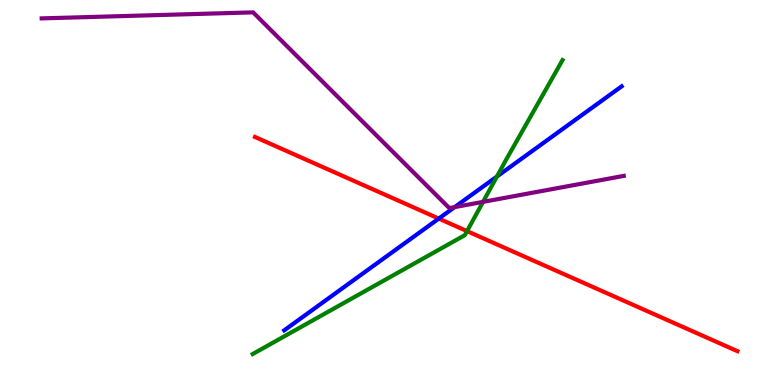[{'lines': ['blue', 'red'], 'intersections': [{'x': 5.66, 'y': 4.32}]}, {'lines': ['green', 'red'], 'intersections': [{'x': 6.03, 'y': 4.0}]}, {'lines': ['purple', 'red'], 'intersections': []}, {'lines': ['blue', 'green'], 'intersections': [{'x': 6.41, 'y': 5.41}]}, {'lines': ['blue', 'purple'], 'intersections': [{'x': 5.87, 'y': 4.62}]}, {'lines': ['green', 'purple'], 'intersections': [{'x': 6.23, 'y': 4.76}]}]